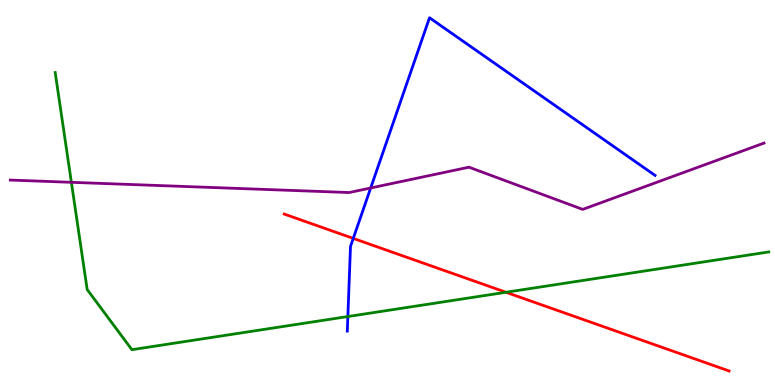[{'lines': ['blue', 'red'], 'intersections': [{'x': 4.56, 'y': 3.81}]}, {'lines': ['green', 'red'], 'intersections': [{'x': 6.53, 'y': 2.41}]}, {'lines': ['purple', 'red'], 'intersections': []}, {'lines': ['blue', 'green'], 'intersections': [{'x': 4.49, 'y': 1.78}]}, {'lines': ['blue', 'purple'], 'intersections': [{'x': 4.78, 'y': 5.12}]}, {'lines': ['green', 'purple'], 'intersections': [{'x': 0.921, 'y': 5.26}]}]